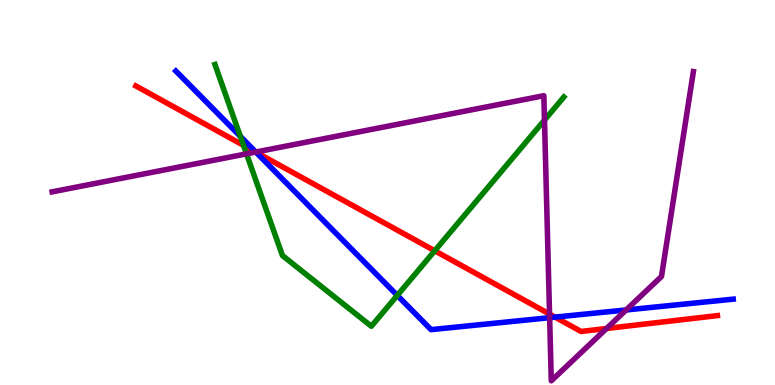[{'lines': ['blue', 'red'], 'intersections': [{'x': 3.3, 'y': 6.05}, {'x': 7.16, 'y': 1.76}]}, {'lines': ['green', 'red'], 'intersections': [{'x': 3.14, 'y': 6.23}, {'x': 5.61, 'y': 3.49}]}, {'lines': ['purple', 'red'], 'intersections': [{'x': 3.3, 'y': 6.05}, {'x': 7.09, 'y': 1.84}, {'x': 7.83, 'y': 1.47}]}, {'lines': ['blue', 'green'], 'intersections': [{'x': 3.1, 'y': 6.46}, {'x': 5.13, 'y': 2.33}]}, {'lines': ['blue', 'purple'], 'intersections': [{'x': 3.3, 'y': 6.05}, {'x': 7.09, 'y': 1.75}, {'x': 8.08, 'y': 1.95}]}, {'lines': ['green', 'purple'], 'intersections': [{'x': 3.18, 'y': 6.0}, {'x': 7.03, 'y': 6.88}]}]